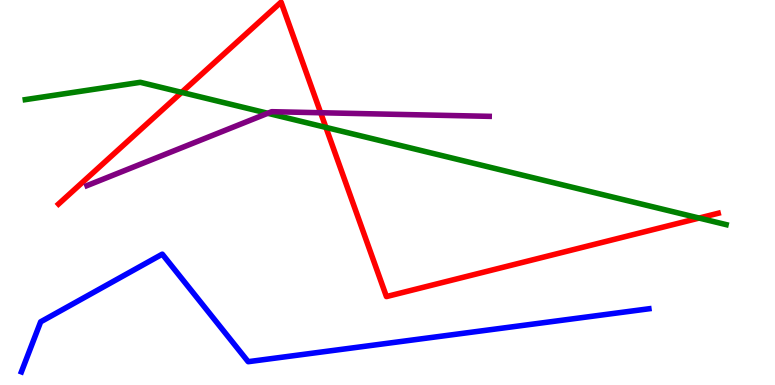[{'lines': ['blue', 'red'], 'intersections': []}, {'lines': ['green', 'red'], 'intersections': [{'x': 2.34, 'y': 7.6}, {'x': 4.21, 'y': 6.69}, {'x': 9.02, 'y': 4.34}]}, {'lines': ['purple', 'red'], 'intersections': [{'x': 4.14, 'y': 7.07}]}, {'lines': ['blue', 'green'], 'intersections': []}, {'lines': ['blue', 'purple'], 'intersections': []}, {'lines': ['green', 'purple'], 'intersections': [{'x': 3.45, 'y': 7.06}]}]